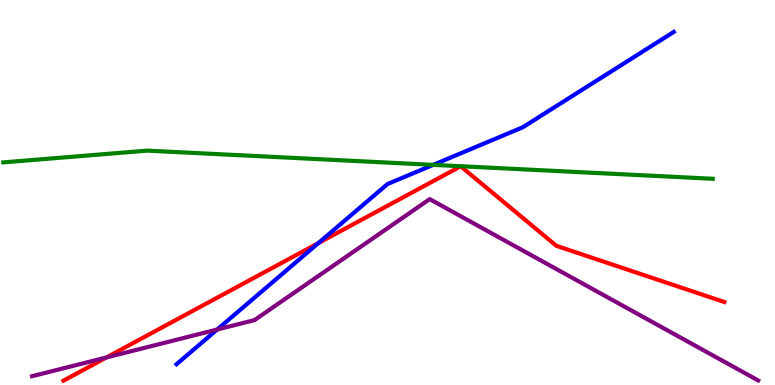[{'lines': ['blue', 'red'], 'intersections': [{'x': 4.11, 'y': 3.69}]}, {'lines': ['green', 'red'], 'intersections': []}, {'lines': ['purple', 'red'], 'intersections': [{'x': 1.37, 'y': 0.716}]}, {'lines': ['blue', 'green'], 'intersections': [{'x': 5.59, 'y': 5.72}]}, {'lines': ['blue', 'purple'], 'intersections': [{'x': 2.8, 'y': 1.44}]}, {'lines': ['green', 'purple'], 'intersections': []}]